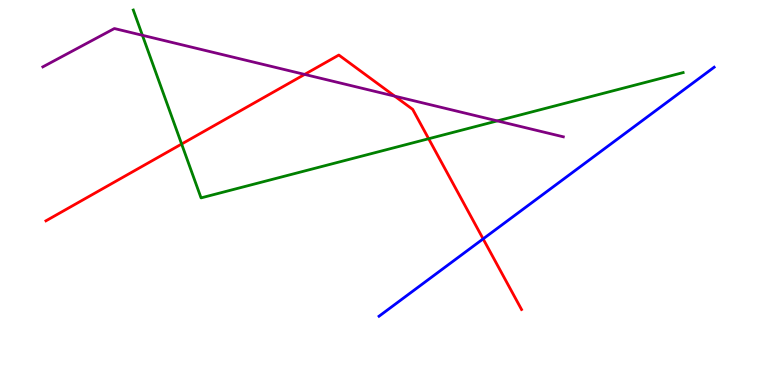[{'lines': ['blue', 'red'], 'intersections': [{'x': 6.23, 'y': 3.8}]}, {'lines': ['green', 'red'], 'intersections': [{'x': 2.34, 'y': 6.26}, {'x': 5.53, 'y': 6.4}]}, {'lines': ['purple', 'red'], 'intersections': [{'x': 3.93, 'y': 8.07}, {'x': 5.09, 'y': 7.5}]}, {'lines': ['blue', 'green'], 'intersections': []}, {'lines': ['blue', 'purple'], 'intersections': []}, {'lines': ['green', 'purple'], 'intersections': [{'x': 1.84, 'y': 9.08}, {'x': 6.42, 'y': 6.86}]}]